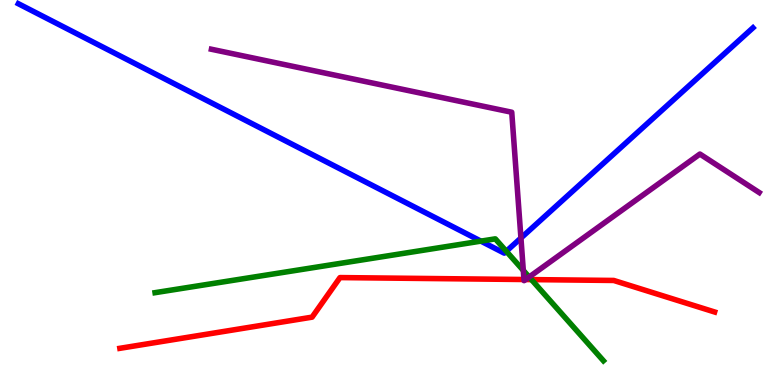[{'lines': ['blue', 'red'], 'intersections': []}, {'lines': ['green', 'red'], 'intersections': [{'x': 6.86, 'y': 2.74}]}, {'lines': ['purple', 'red'], 'intersections': [{'x': 6.76, 'y': 2.74}, {'x': 6.78, 'y': 2.74}]}, {'lines': ['blue', 'green'], 'intersections': [{'x': 6.21, 'y': 3.74}, {'x': 6.53, 'y': 3.47}]}, {'lines': ['blue', 'purple'], 'intersections': [{'x': 6.72, 'y': 3.82}]}, {'lines': ['green', 'purple'], 'intersections': [{'x': 6.75, 'y': 2.98}, {'x': 6.83, 'y': 2.81}]}]